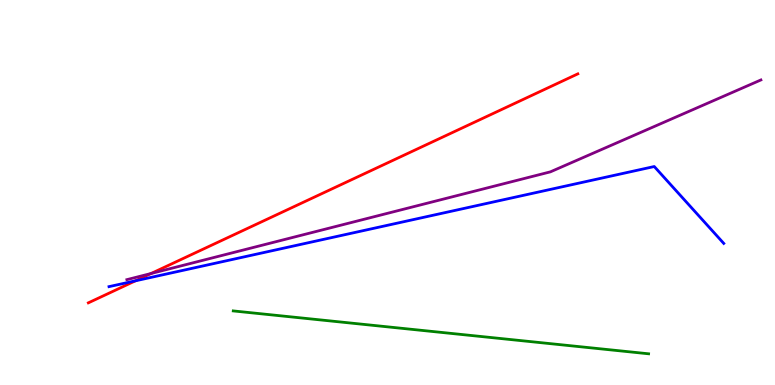[{'lines': ['blue', 'red'], 'intersections': [{'x': 1.75, 'y': 2.71}]}, {'lines': ['green', 'red'], 'intersections': []}, {'lines': ['purple', 'red'], 'intersections': [{'x': 1.95, 'y': 2.9}]}, {'lines': ['blue', 'green'], 'intersections': []}, {'lines': ['blue', 'purple'], 'intersections': []}, {'lines': ['green', 'purple'], 'intersections': []}]